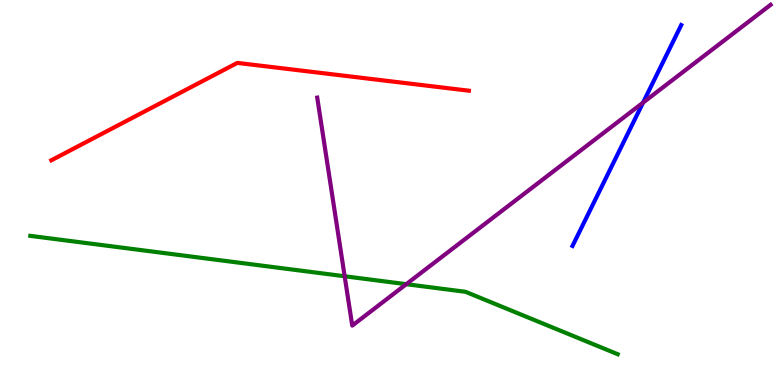[{'lines': ['blue', 'red'], 'intersections': []}, {'lines': ['green', 'red'], 'intersections': []}, {'lines': ['purple', 'red'], 'intersections': []}, {'lines': ['blue', 'green'], 'intersections': []}, {'lines': ['blue', 'purple'], 'intersections': [{'x': 8.3, 'y': 7.33}]}, {'lines': ['green', 'purple'], 'intersections': [{'x': 4.45, 'y': 2.82}, {'x': 5.24, 'y': 2.62}]}]